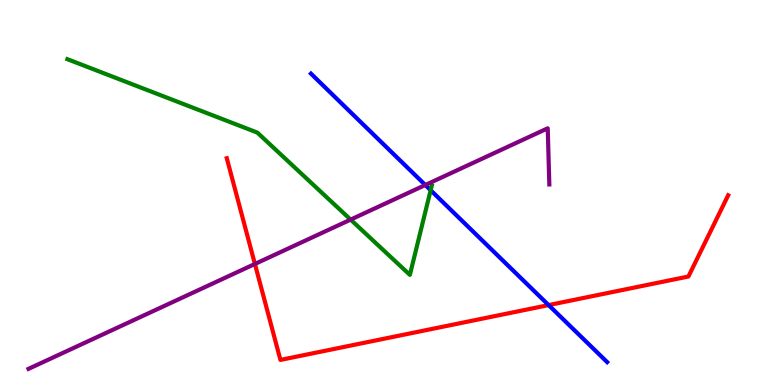[{'lines': ['blue', 'red'], 'intersections': [{'x': 7.08, 'y': 2.08}]}, {'lines': ['green', 'red'], 'intersections': []}, {'lines': ['purple', 'red'], 'intersections': [{'x': 3.29, 'y': 3.14}]}, {'lines': ['blue', 'green'], 'intersections': [{'x': 5.56, 'y': 5.06}]}, {'lines': ['blue', 'purple'], 'intersections': [{'x': 5.49, 'y': 5.19}]}, {'lines': ['green', 'purple'], 'intersections': [{'x': 4.52, 'y': 4.3}]}]